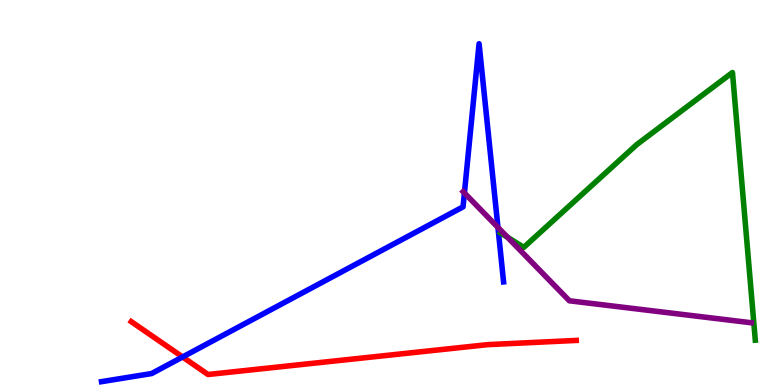[{'lines': ['blue', 'red'], 'intersections': [{'x': 2.36, 'y': 0.728}]}, {'lines': ['green', 'red'], 'intersections': []}, {'lines': ['purple', 'red'], 'intersections': []}, {'lines': ['blue', 'green'], 'intersections': []}, {'lines': ['blue', 'purple'], 'intersections': [{'x': 5.99, 'y': 4.99}, {'x': 6.43, 'y': 4.09}]}, {'lines': ['green', 'purple'], 'intersections': [{'x': 6.55, 'y': 3.84}]}]